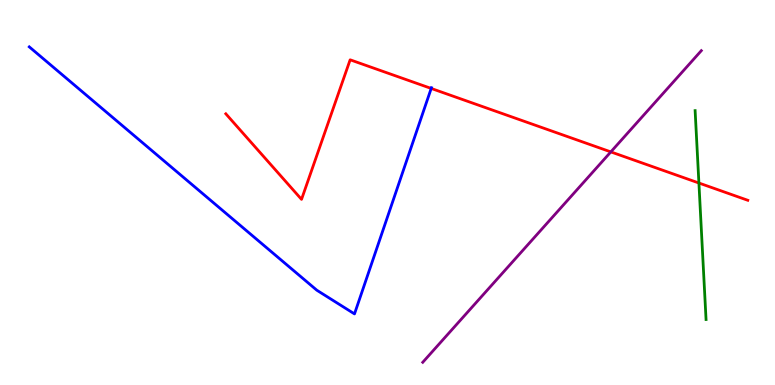[{'lines': ['blue', 'red'], 'intersections': [{'x': 5.56, 'y': 7.7}]}, {'lines': ['green', 'red'], 'intersections': [{'x': 9.02, 'y': 5.25}]}, {'lines': ['purple', 'red'], 'intersections': [{'x': 7.88, 'y': 6.05}]}, {'lines': ['blue', 'green'], 'intersections': []}, {'lines': ['blue', 'purple'], 'intersections': []}, {'lines': ['green', 'purple'], 'intersections': []}]